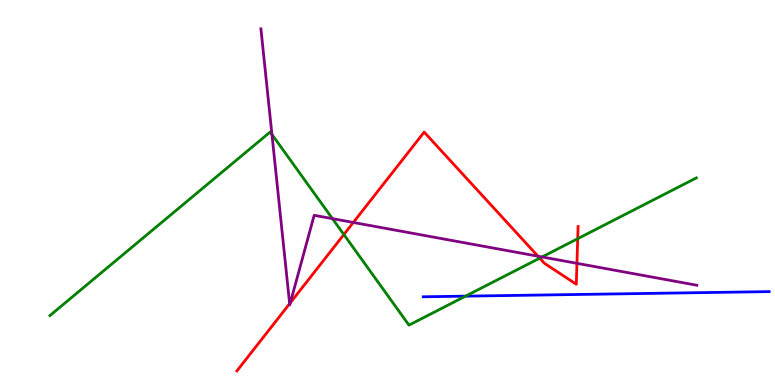[{'lines': ['blue', 'red'], 'intersections': []}, {'lines': ['green', 'red'], 'intersections': [{'x': 4.44, 'y': 3.91}, {'x': 6.96, 'y': 3.3}, {'x': 7.45, 'y': 3.8}]}, {'lines': ['purple', 'red'], 'intersections': [{'x': 3.74, 'y': 2.11}, {'x': 3.75, 'y': 2.13}, {'x': 4.56, 'y': 4.22}, {'x': 6.94, 'y': 3.35}, {'x': 7.44, 'y': 3.16}]}, {'lines': ['blue', 'green'], 'intersections': [{'x': 6.01, 'y': 2.31}]}, {'lines': ['blue', 'purple'], 'intersections': []}, {'lines': ['green', 'purple'], 'intersections': [{'x': 3.51, 'y': 6.51}, {'x': 4.29, 'y': 4.32}, {'x': 6.99, 'y': 3.33}]}]